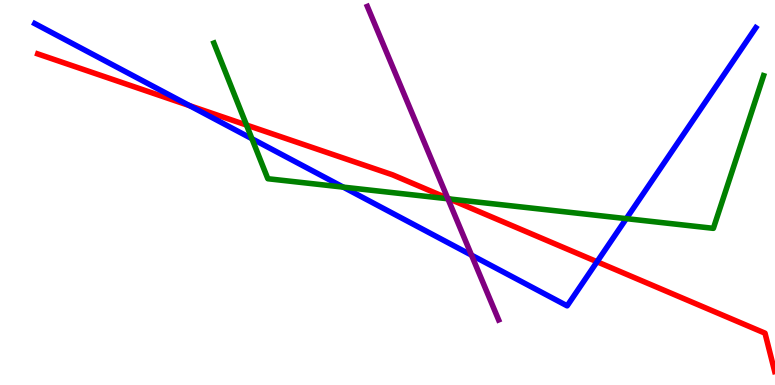[{'lines': ['blue', 'red'], 'intersections': [{'x': 2.45, 'y': 7.26}, {'x': 7.7, 'y': 3.2}]}, {'lines': ['green', 'red'], 'intersections': [{'x': 3.18, 'y': 6.75}, {'x': 5.8, 'y': 4.83}]}, {'lines': ['purple', 'red'], 'intersections': [{'x': 5.78, 'y': 4.85}]}, {'lines': ['blue', 'green'], 'intersections': [{'x': 3.25, 'y': 6.4}, {'x': 4.43, 'y': 5.14}, {'x': 8.08, 'y': 4.32}]}, {'lines': ['blue', 'purple'], 'intersections': [{'x': 6.08, 'y': 3.37}]}, {'lines': ['green', 'purple'], 'intersections': [{'x': 5.78, 'y': 4.84}]}]